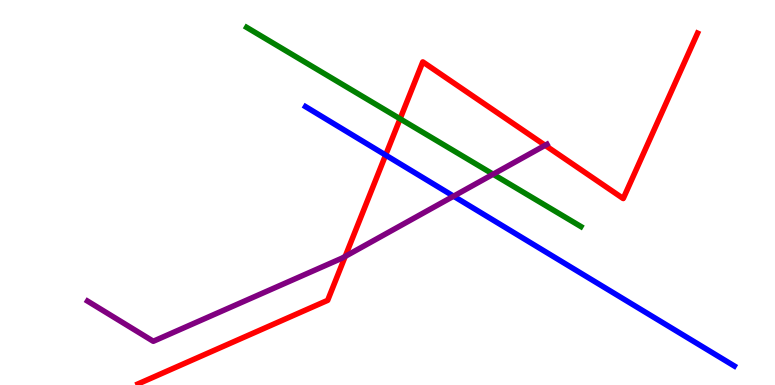[{'lines': ['blue', 'red'], 'intersections': [{'x': 4.98, 'y': 5.97}]}, {'lines': ['green', 'red'], 'intersections': [{'x': 5.16, 'y': 6.91}]}, {'lines': ['purple', 'red'], 'intersections': [{'x': 4.45, 'y': 3.34}, {'x': 7.03, 'y': 6.23}]}, {'lines': ['blue', 'green'], 'intersections': []}, {'lines': ['blue', 'purple'], 'intersections': [{'x': 5.85, 'y': 4.9}]}, {'lines': ['green', 'purple'], 'intersections': [{'x': 6.36, 'y': 5.47}]}]